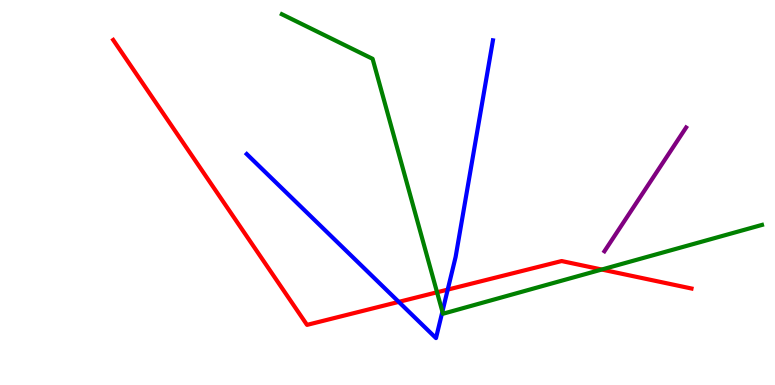[{'lines': ['blue', 'red'], 'intersections': [{'x': 5.15, 'y': 2.16}, {'x': 5.78, 'y': 2.48}]}, {'lines': ['green', 'red'], 'intersections': [{'x': 5.64, 'y': 2.41}, {'x': 7.76, 'y': 3.0}]}, {'lines': ['purple', 'red'], 'intersections': []}, {'lines': ['blue', 'green'], 'intersections': [{'x': 5.71, 'y': 1.91}]}, {'lines': ['blue', 'purple'], 'intersections': []}, {'lines': ['green', 'purple'], 'intersections': []}]